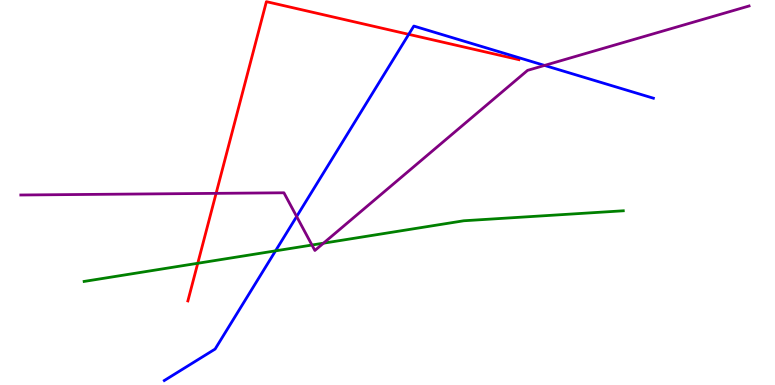[{'lines': ['blue', 'red'], 'intersections': [{'x': 5.27, 'y': 9.11}]}, {'lines': ['green', 'red'], 'intersections': [{'x': 2.55, 'y': 3.16}]}, {'lines': ['purple', 'red'], 'intersections': [{'x': 2.79, 'y': 4.98}]}, {'lines': ['blue', 'green'], 'intersections': [{'x': 3.56, 'y': 3.48}]}, {'lines': ['blue', 'purple'], 'intersections': [{'x': 3.83, 'y': 4.38}, {'x': 7.03, 'y': 8.3}]}, {'lines': ['green', 'purple'], 'intersections': [{'x': 4.03, 'y': 3.64}, {'x': 4.17, 'y': 3.68}]}]